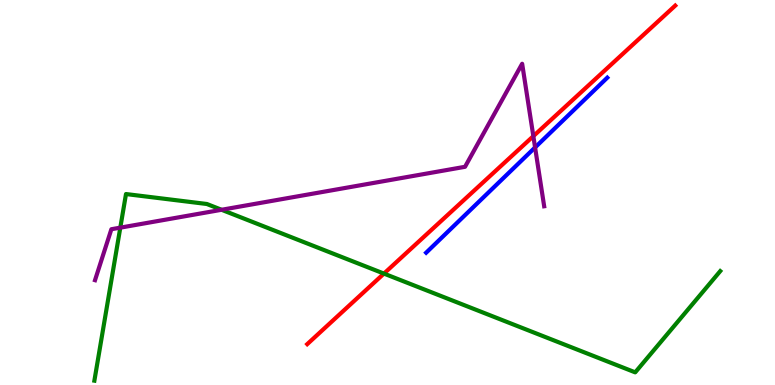[{'lines': ['blue', 'red'], 'intersections': []}, {'lines': ['green', 'red'], 'intersections': [{'x': 4.95, 'y': 2.89}]}, {'lines': ['purple', 'red'], 'intersections': [{'x': 6.88, 'y': 6.46}]}, {'lines': ['blue', 'green'], 'intersections': []}, {'lines': ['blue', 'purple'], 'intersections': [{'x': 6.9, 'y': 6.17}]}, {'lines': ['green', 'purple'], 'intersections': [{'x': 1.55, 'y': 4.09}, {'x': 2.86, 'y': 4.55}]}]